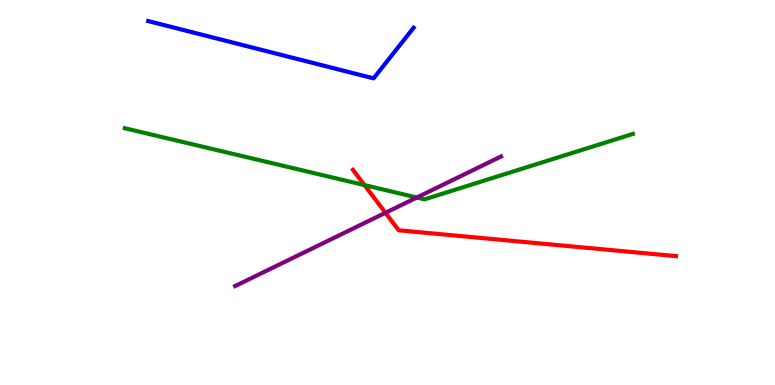[{'lines': ['blue', 'red'], 'intersections': []}, {'lines': ['green', 'red'], 'intersections': [{'x': 4.7, 'y': 5.19}]}, {'lines': ['purple', 'red'], 'intersections': [{'x': 4.97, 'y': 4.47}]}, {'lines': ['blue', 'green'], 'intersections': []}, {'lines': ['blue', 'purple'], 'intersections': []}, {'lines': ['green', 'purple'], 'intersections': [{'x': 5.38, 'y': 4.87}]}]